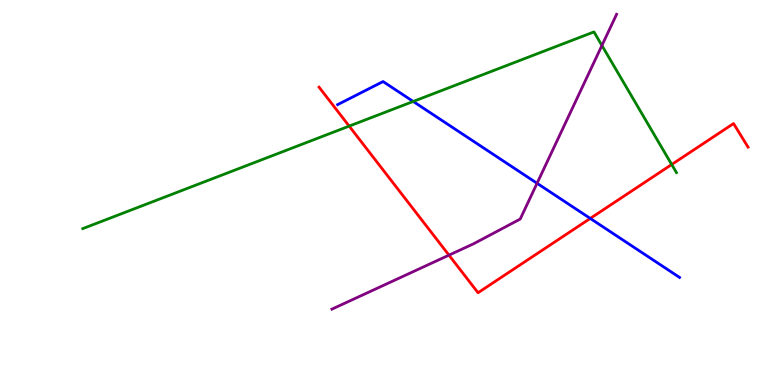[{'lines': ['blue', 'red'], 'intersections': [{'x': 7.62, 'y': 4.33}]}, {'lines': ['green', 'red'], 'intersections': [{'x': 4.51, 'y': 6.72}, {'x': 8.67, 'y': 5.73}]}, {'lines': ['purple', 'red'], 'intersections': [{'x': 5.79, 'y': 3.37}]}, {'lines': ['blue', 'green'], 'intersections': [{'x': 5.33, 'y': 7.36}]}, {'lines': ['blue', 'purple'], 'intersections': [{'x': 6.93, 'y': 5.24}]}, {'lines': ['green', 'purple'], 'intersections': [{'x': 7.77, 'y': 8.82}]}]